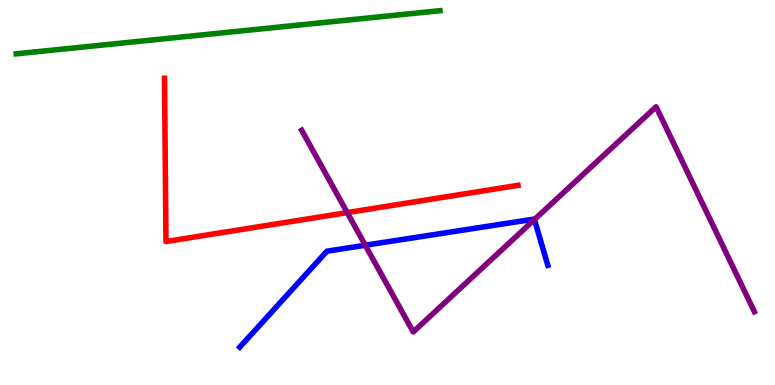[{'lines': ['blue', 'red'], 'intersections': []}, {'lines': ['green', 'red'], 'intersections': []}, {'lines': ['purple', 'red'], 'intersections': [{'x': 4.48, 'y': 4.48}]}, {'lines': ['blue', 'green'], 'intersections': []}, {'lines': ['blue', 'purple'], 'intersections': [{'x': 4.71, 'y': 3.63}, {'x': 6.9, 'y': 4.3}]}, {'lines': ['green', 'purple'], 'intersections': []}]